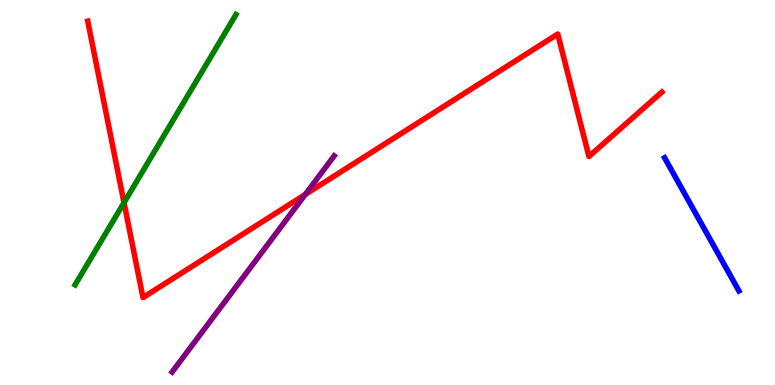[{'lines': ['blue', 'red'], 'intersections': []}, {'lines': ['green', 'red'], 'intersections': [{'x': 1.6, 'y': 4.74}]}, {'lines': ['purple', 'red'], 'intersections': [{'x': 3.94, 'y': 4.95}]}, {'lines': ['blue', 'green'], 'intersections': []}, {'lines': ['blue', 'purple'], 'intersections': []}, {'lines': ['green', 'purple'], 'intersections': []}]